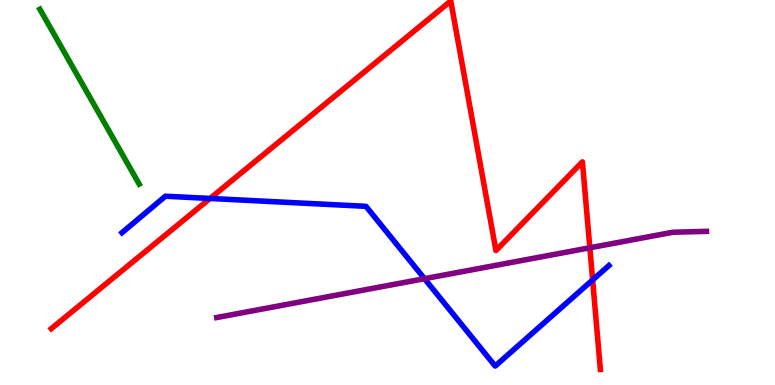[{'lines': ['blue', 'red'], 'intersections': [{'x': 2.71, 'y': 4.85}, {'x': 7.65, 'y': 2.73}]}, {'lines': ['green', 'red'], 'intersections': []}, {'lines': ['purple', 'red'], 'intersections': [{'x': 7.61, 'y': 3.56}]}, {'lines': ['blue', 'green'], 'intersections': []}, {'lines': ['blue', 'purple'], 'intersections': [{'x': 5.48, 'y': 2.76}]}, {'lines': ['green', 'purple'], 'intersections': []}]